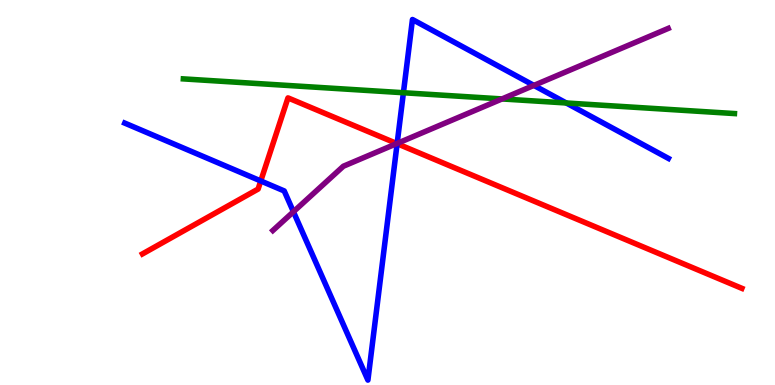[{'lines': ['blue', 'red'], 'intersections': [{'x': 3.36, 'y': 5.3}, {'x': 5.12, 'y': 6.27}]}, {'lines': ['green', 'red'], 'intersections': []}, {'lines': ['purple', 'red'], 'intersections': [{'x': 5.12, 'y': 6.27}]}, {'lines': ['blue', 'green'], 'intersections': [{'x': 5.21, 'y': 7.59}, {'x': 7.31, 'y': 7.33}]}, {'lines': ['blue', 'purple'], 'intersections': [{'x': 3.79, 'y': 4.5}, {'x': 5.12, 'y': 6.27}, {'x': 6.89, 'y': 7.78}]}, {'lines': ['green', 'purple'], 'intersections': [{'x': 6.48, 'y': 7.43}]}]